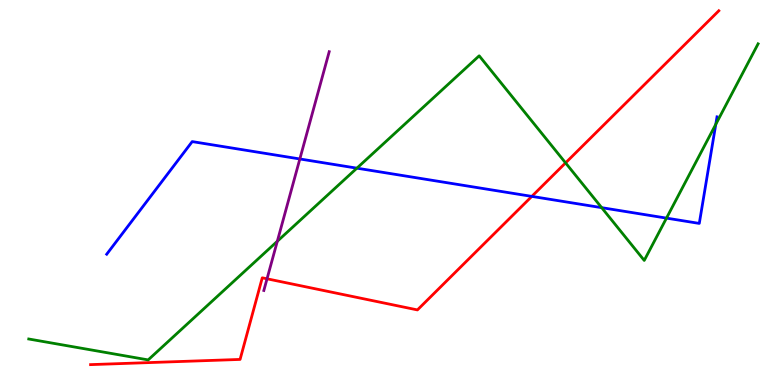[{'lines': ['blue', 'red'], 'intersections': [{'x': 6.86, 'y': 4.9}]}, {'lines': ['green', 'red'], 'intersections': [{'x': 7.3, 'y': 5.77}]}, {'lines': ['purple', 'red'], 'intersections': [{'x': 3.45, 'y': 2.76}]}, {'lines': ['blue', 'green'], 'intersections': [{'x': 4.61, 'y': 5.63}, {'x': 7.76, 'y': 4.61}, {'x': 8.6, 'y': 4.33}, {'x': 9.24, 'y': 6.77}]}, {'lines': ['blue', 'purple'], 'intersections': [{'x': 3.87, 'y': 5.87}]}, {'lines': ['green', 'purple'], 'intersections': [{'x': 3.58, 'y': 3.73}]}]